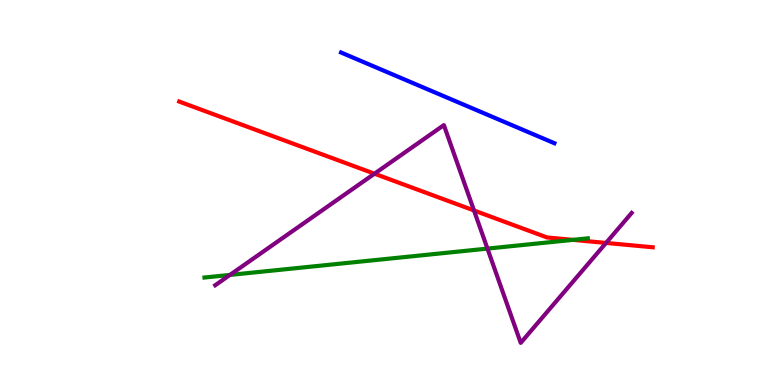[{'lines': ['blue', 'red'], 'intersections': []}, {'lines': ['green', 'red'], 'intersections': [{'x': 7.39, 'y': 3.77}]}, {'lines': ['purple', 'red'], 'intersections': [{'x': 4.83, 'y': 5.49}, {'x': 6.12, 'y': 4.53}, {'x': 7.82, 'y': 3.69}]}, {'lines': ['blue', 'green'], 'intersections': []}, {'lines': ['blue', 'purple'], 'intersections': []}, {'lines': ['green', 'purple'], 'intersections': [{'x': 2.97, 'y': 2.86}, {'x': 6.29, 'y': 3.54}]}]